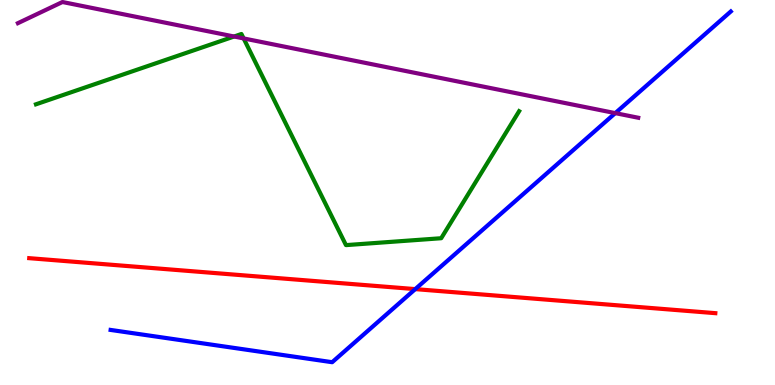[{'lines': ['blue', 'red'], 'intersections': [{'x': 5.36, 'y': 2.49}]}, {'lines': ['green', 'red'], 'intersections': []}, {'lines': ['purple', 'red'], 'intersections': []}, {'lines': ['blue', 'green'], 'intersections': []}, {'lines': ['blue', 'purple'], 'intersections': [{'x': 7.94, 'y': 7.06}]}, {'lines': ['green', 'purple'], 'intersections': [{'x': 3.02, 'y': 9.05}, {'x': 3.14, 'y': 9.0}]}]